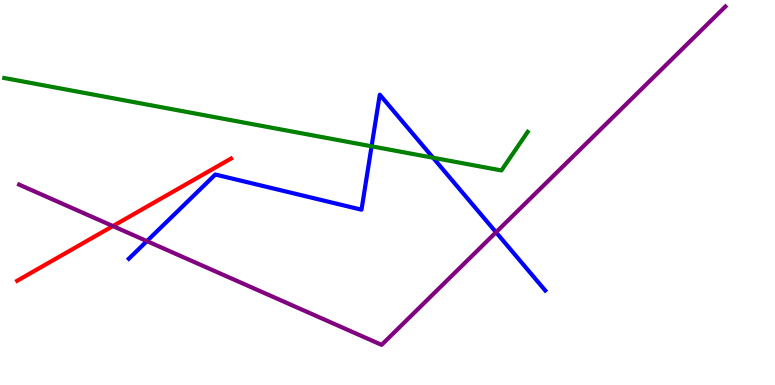[{'lines': ['blue', 'red'], 'intersections': []}, {'lines': ['green', 'red'], 'intersections': []}, {'lines': ['purple', 'red'], 'intersections': [{'x': 1.46, 'y': 4.13}]}, {'lines': ['blue', 'green'], 'intersections': [{'x': 4.79, 'y': 6.2}, {'x': 5.59, 'y': 5.9}]}, {'lines': ['blue', 'purple'], 'intersections': [{'x': 1.9, 'y': 3.74}, {'x': 6.4, 'y': 3.97}]}, {'lines': ['green', 'purple'], 'intersections': []}]